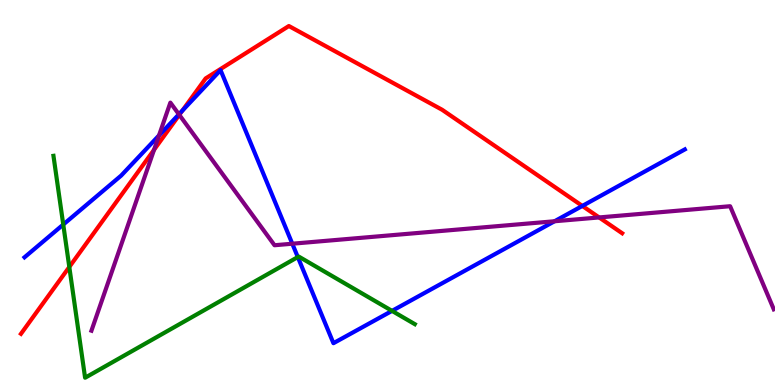[{'lines': ['blue', 'red'], 'intersections': [{'x': 2.35, 'y': 7.13}, {'x': 7.51, 'y': 4.65}]}, {'lines': ['green', 'red'], 'intersections': [{'x': 0.894, 'y': 3.07}]}, {'lines': ['purple', 'red'], 'intersections': [{'x': 1.99, 'y': 6.11}, {'x': 2.31, 'y': 7.02}, {'x': 7.73, 'y': 4.35}]}, {'lines': ['blue', 'green'], 'intersections': [{'x': 0.816, 'y': 4.17}, {'x': 3.84, 'y': 3.32}, {'x': 5.06, 'y': 1.93}]}, {'lines': ['blue', 'purple'], 'intersections': [{'x': 2.05, 'y': 6.48}, {'x': 2.31, 'y': 7.03}, {'x': 3.77, 'y': 3.67}, {'x': 7.16, 'y': 4.25}]}, {'lines': ['green', 'purple'], 'intersections': []}]